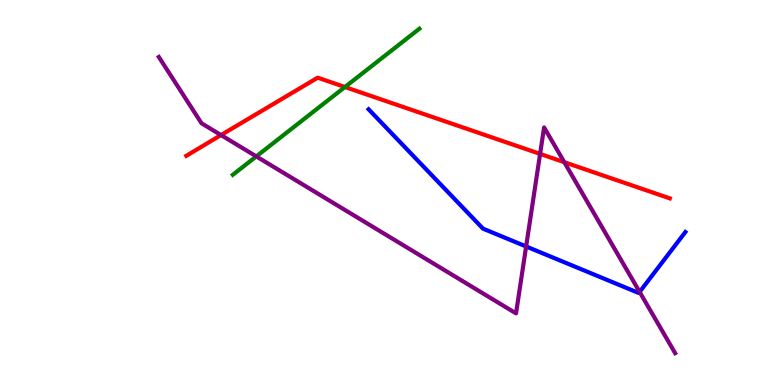[{'lines': ['blue', 'red'], 'intersections': []}, {'lines': ['green', 'red'], 'intersections': [{'x': 4.45, 'y': 7.74}]}, {'lines': ['purple', 'red'], 'intersections': [{'x': 2.85, 'y': 6.49}, {'x': 6.97, 'y': 6.0}, {'x': 7.28, 'y': 5.79}]}, {'lines': ['blue', 'green'], 'intersections': []}, {'lines': ['blue', 'purple'], 'intersections': [{'x': 6.79, 'y': 3.6}, {'x': 8.25, 'y': 2.42}]}, {'lines': ['green', 'purple'], 'intersections': [{'x': 3.31, 'y': 5.94}]}]